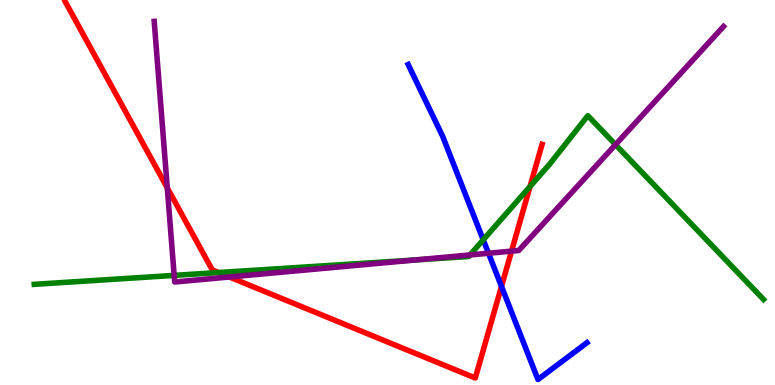[{'lines': ['blue', 'red'], 'intersections': [{'x': 6.47, 'y': 2.56}]}, {'lines': ['green', 'red'], 'intersections': [{'x': 2.82, 'y': 2.92}, {'x': 6.84, 'y': 5.16}]}, {'lines': ['purple', 'red'], 'intersections': [{'x': 2.16, 'y': 5.12}, {'x': 2.96, 'y': 2.81}, {'x': 6.6, 'y': 3.48}]}, {'lines': ['blue', 'green'], 'intersections': [{'x': 6.24, 'y': 3.77}]}, {'lines': ['blue', 'purple'], 'intersections': [{'x': 6.3, 'y': 3.42}]}, {'lines': ['green', 'purple'], 'intersections': [{'x': 2.25, 'y': 2.85}, {'x': 5.36, 'y': 3.25}, {'x': 6.06, 'y': 3.38}, {'x': 7.94, 'y': 6.24}]}]